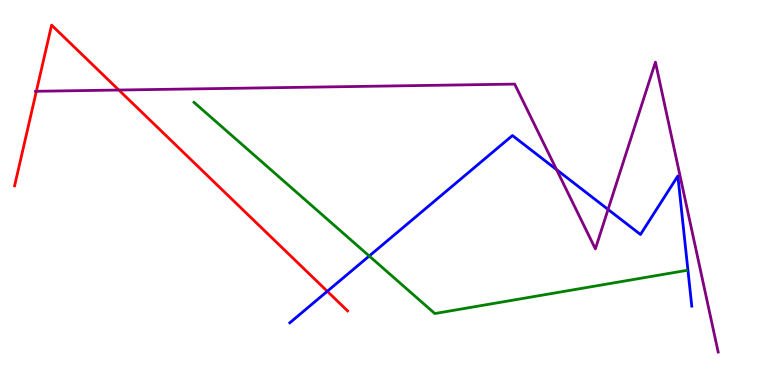[{'lines': ['blue', 'red'], 'intersections': [{'x': 4.22, 'y': 2.43}]}, {'lines': ['green', 'red'], 'intersections': []}, {'lines': ['purple', 'red'], 'intersections': [{'x': 0.469, 'y': 7.63}, {'x': 1.53, 'y': 7.66}]}, {'lines': ['blue', 'green'], 'intersections': [{'x': 4.76, 'y': 3.35}]}, {'lines': ['blue', 'purple'], 'intersections': [{'x': 7.18, 'y': 5.59}, {'x': 7.85, 'y': 4.56}]}, {'lines': ['green', 'purple'], 'intersections': []}]